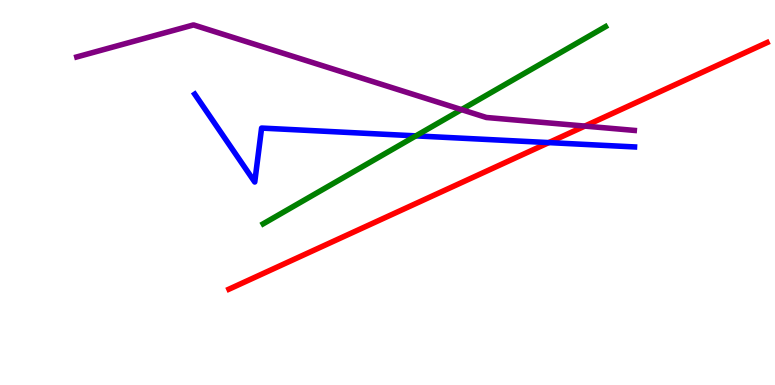[{'lines': ['blue', 'red'], 'intersections': [{'x': 7.08, 'y': 6.3}]}, {'lines': ['green', 'red'], 'intersections': []}, {'lines': ['purple', 'red'], 'intersections': [{'x': 7.55, 'y': 6.73}]}, {'lines': ['blue', 'green'], 'intersections': [{'x': 5.37, 'y': 6.47}]}, {'lines': ['blue', 'purple'], 'intersections': []}, {'lines': ['green', 'purple'], 'intersections': [{'x': 5.95, 'y': 7.15}]}]